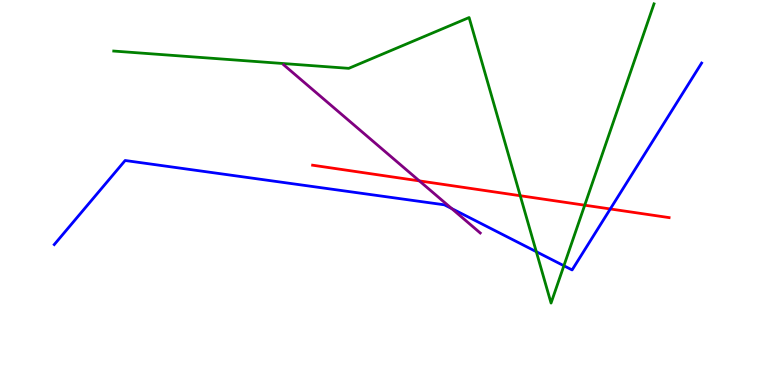[{'lines': ['blue', 'red'], 'intersections': [{'x': 7.87, 'y': 4.57}]}, {'lines': ['green', 'red'], 'intersections': [{'x': 6.71, 'y': 4.92}, {'x': 7.54, 'y': 4.67}]}, {'lines': ['purple', 'red'], 'intersections': [{'x': 5.41, 'y': 5.3}]}, {'lines': ['blue', 'green'], 'intersections': [{'x': 6.92, 'y': 3.46}, {'x': 7.28, 'y': 3.1}]}, {'lines': ['blue', 'purple'], 'intersections': [{'x': 5.83, 'y': 4.58}]}, {'lines': ['green', 'purple'], 'intersections': []}]